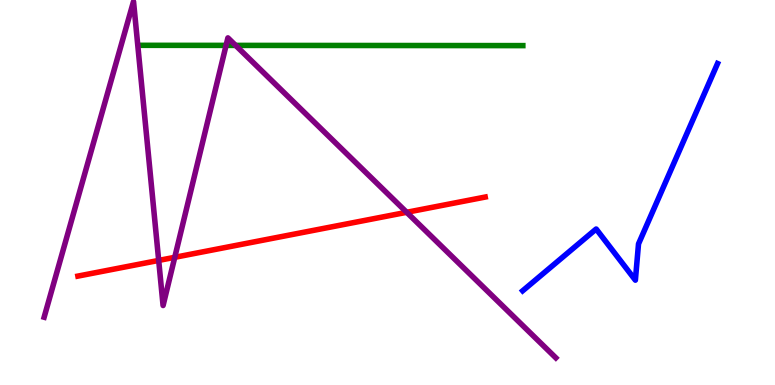[{'lines': ['blue', 'red'], 'intersections': []}, {'lines': ['green', 'red'], 'intersections': []}, {'lines': ['purple', 'red'], 'intersections': [{'x': 2.05, 'y': 3.24}, {'x': 2.25, 'y': 3.32}, {'x': 5.25, 'y': 4.49}]}, {'lines': ['blue', 'green'], 'intersections': []}, {'lines': ['blue', 'purple'], 'intersections': []}, {'lines': ['green', 'purple'], 'intersections': [{'x': 2.92, 'y': 8.82}, {'x': 3.04, 'y': 8.82}]}]